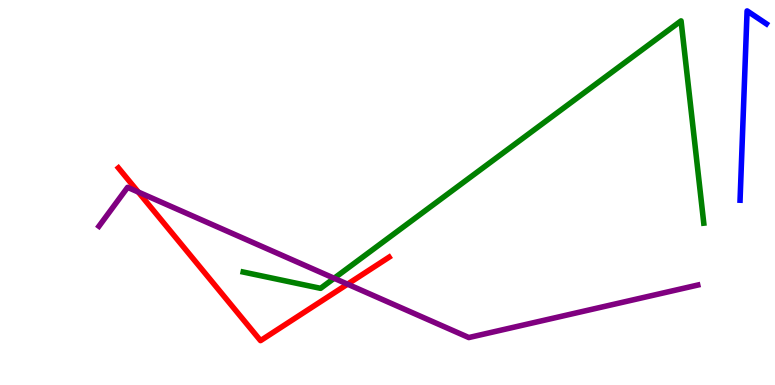[{'lines': ['blue', 'red'], 'intersections': []}, {'lines': ['green', 'red'], 'intersections': []}, {'lines': ['purple', 'red'], 'intersections': [{'x': 1.78, 'y': 5.01}, {'x': 4.48, 'y': 2.62}]}, {'lines': ['blue', 'green'], 'intersections': []}, {'lines': ['blue', 'purple'], 'intersections': []}, {'lines': ['green', 'purple'], 'intersections': [{'x': 4.31, 'y': 2.77}]}]